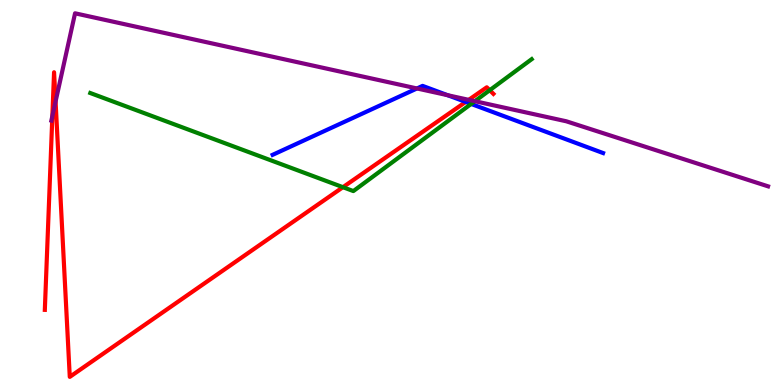[{'lines': ['blue', 'red'], 'intersections': [{'x': 6.01, 'y': 7.35}]}, {'lines': ['green', 'red'], 'intersections': [{'x': 4.42, 'y': 5.14}, {'x': 6.32, 'y': 7.66}]}, {'lines': ['purple', 'red'], 'intersections': [{'x': 0.676, 'y': 6.98}, {'x': 0.717, 'y': 7.36}, {'x': 6.05, 'y': 7.41}]}, {'lines': ['blue', 'green'], 'intersections': [{'x': 6.08, 'y': 7.3}]}, {'lines': ['blue', 'purple'], 'intersections': [{'x': 5.38, 'y': 7.7}, {'x': 5.78, 'y': 7.53}]}, {'lines': ['green', 'purple'], 'intersections': [{'x': 6.13, 'y': 7.37}]}]